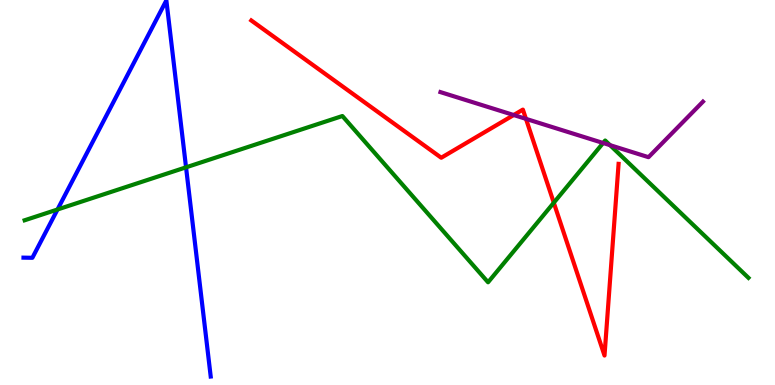[{'lines': ['blue', 'red'], 'intersections': []}, {'lines': ['green', 'red'], 'intersections': [{'x': 7.15, 'y': 4.73}]}, {'lines': ['purple', 'red'], 'intersections': [{'x': 6.63, 'y': 7.01}, {'x': 6.79, 'y': 6.91}]}, {'lines': ['blue', 'green'], 'intersections': [{'x': 0.742, 'y': 4.56}, {'x': 2.4, 'y': 5.65}]}, {'lines': ['blue', 'purple'], 'intersections': []}, {'lines': ['green', 'purple'], 'intersections': [{'x': 7.78, 'y': 6.29}, {'x': 7.87, 'y': 6.23}]}]